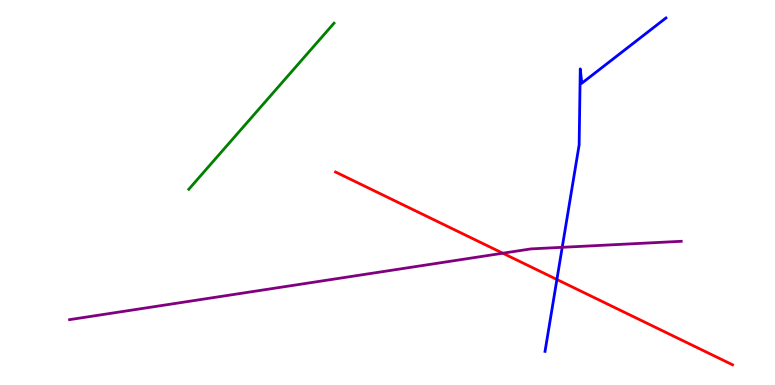[{'lines': ['blue', 'red'], 'intersections': [{'x': 7.19, 'y': 2.74}]}, {'lines': ['green', 'red'], 'intersections': []}, {'lines': ['purple', 'red'], 'intersections': [{'x': 6.49, 'y': 3.42}]}, {'lines': ['blue', 'green'], 'intersections': []}, {'lines': ['blue', 'purple'], 'intersections': [{'x': 7.25, 'y': 3.58}]}, {'lines': ['green', 'purple'], 'intersections': []}]